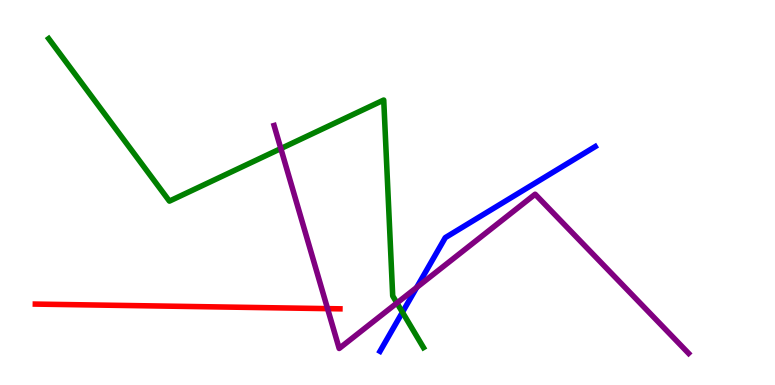[{'lines': ['blue', 'red'], 'intersections': []}, {'lines': ['green', 'red'], 'intersections': []}, {'lines': ['purple', 'red'], 'intersections': [{'x': 4.23, 'y': 1.98}]}, {'lines': ['blue', 'green'], 'intersections': [{'x': 5.19, 'y': 1.89}]}, {'lines': ['blue', 'purple'], 'intersections': [{'x': 5.38, 'y': 2.53}]}, {'lines': ['green', 'purple'], 'intersections': [{'x': 3.62, 'y': 6.14}, {'x': 5.12, 'y': 2.13}]}]